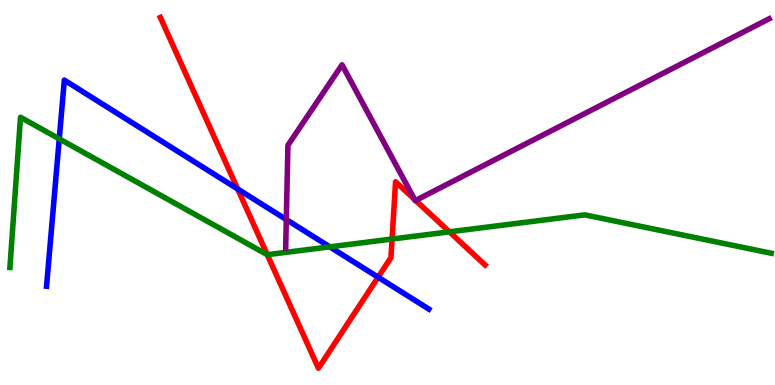[{'lines': ['blue', 'red'], 'intersections': [{'x': 3.07, 'y': 5.09}, {'x': 4.88, 'y': 2.8}]}, {'lines': ['green', 'red'], 'intersections': [{'x': 3.45, 'y': 3.38}, {'x': 5.06, 'y': 3.79}, {'x': 5.8, 'y': 3.98}]}, {'lines': ['purple', 'red'], 'intersections': [{'x': 5.35, 'y': 4.82}, {'x': 5.36, 'y': 4.79}]}, {'lines': ['blue', 'green'], 'intersections': [{'x': 0.765, 'y': 6.39}, {'x': 4.26, 'y': 3.59}]}, {'lines': ['blue', 'purple'], 'intersections': [{'x': 3.69, 'y': 4.3}]}, {'lines': ['green', 'purple'], 'intersections': []}]